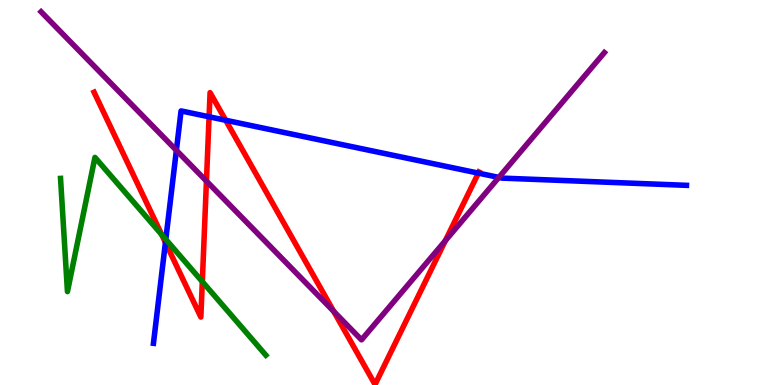[{'lines': ['blue', 'red'], 'intersections': [{'x': 2.13, 'y': 3.7}, {'x': 2.7, 'y': 6.97}, {'x': 2.91, 'y': 6.88}, {'x': 6.17, 'y': 5.5}]}, {'lines': ['green', 'red'], 'intersections': [{'x': 2.09, 'y': 3.9}, {'x': 2.61, 'y': 2.68}]}, {'lines': ['purple', 'red'], 'intersections': [{'x': 2.66, 'y': 5.3}, {'x': 4.31, 'y': 1.91}, {'x': 5.75, 'y': 3.75}]}, {'lines': ['blue', 'green'], 'intersections': [{'x': 2.14, 'y': 3.78}]}, {'lines': ['blue', 'purple'], 'intersections': [{'x': 2.28, 'y': 6.1}, {'x': 6.44, 'y': 5.39}]}, {'lines': ['green', 'purple'], 'intersections': []}]